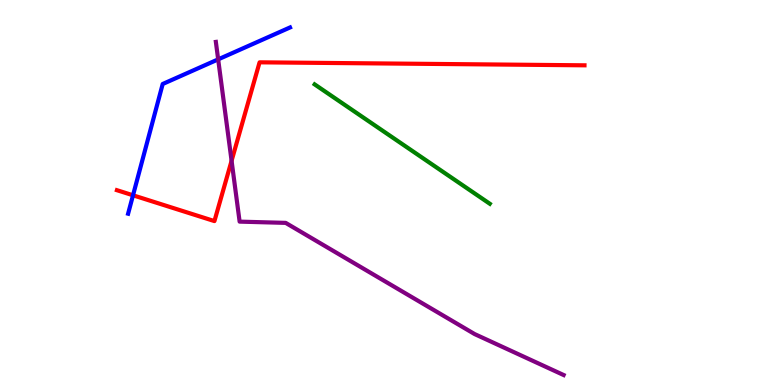[{'lines': ['blue', 'red'], 'intersections': [{'x': 1.72, 'y': 4.93}]}, {'lines': ['green', 'red'], 'intersections': []}, {'lines': ['purple', 'red'], 'intersections': [{'x': 2.99, 'y': 5.82}]}, {'lines': ['blue', 'green'], 'intersections': []}, {'lines': ['blue', 'purple'], 'intersections': [{'x': 2.82, 'y': 8.46}]}, {'lines': ['green', 'purple'], 'intersections': []}]